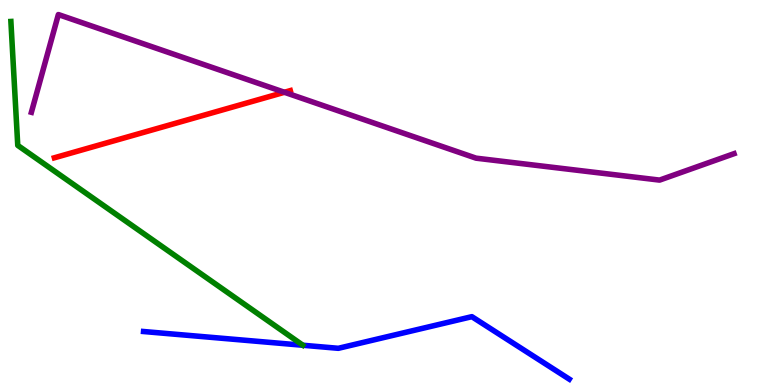[{'lines': ['blue', 'red'], 'intersections': []}, {'lines': ['green', 'red'], 'intersections': []}, {'lines': ['purple', 'red'], 'intersections': [{'x': 3.67, 'y': 7.6}]}, {'lines': ['blue', 'green'], 'intersections': []}, {'lines': ['blue', 'purple'], 'intersections': []}, {'lines': ['green', 'purple'], 'intersections': []}]